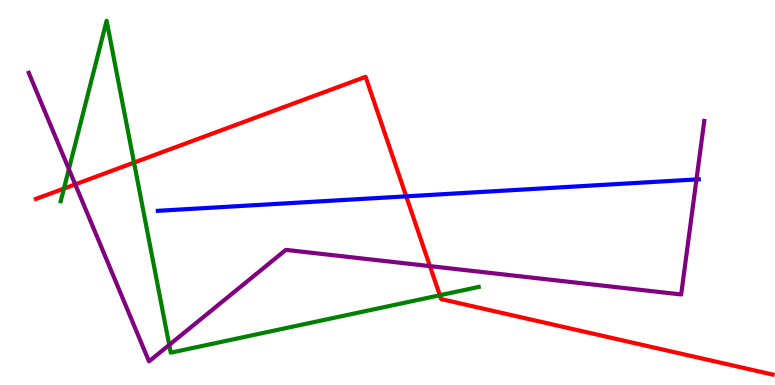[{'lines': ['blue', 'red'], 'intersections': [{'x': 5.24, 'y': 4.9}]}, {'lines': ['green', 'red'], 'intersections': [{'x': 0.825, 'y': 5.1}, {'x': 1.73, 'y': 5.78}, {'x': 5.68, 'y': 2.33}]}, {'lines': ['purple', 'red'], 'intersections': [{'x': 0.971, 'y': 5.21}, {'x': 5.55, 'y': 3.09}]}, {'lines': ['blue', 'green'], 'intersections': []}, {'lines': ['blue', 'purple'], 'intersections': [{'x': 8.99, 'y': 5.34}]}, {'lines': ['green', 'purple'], 'intersections': [{'x': 0.889, 'y': 5.61}, {'x': 2.18, 'y': 1.04}]}]